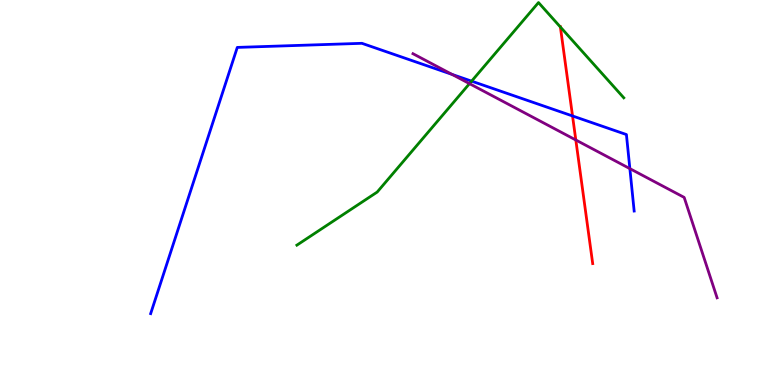[{'lines': ['blue', 'red'], 'intersections': [{'x': 7.39, 'y': 6.99}]}, {'lines': ['green', 'red'], 'intersections': [{'x': 7.23, 'y': 9.3}]}, {'lines': ['purple', 'red'], 'intersections': [{'x': 7.43, 'y': 6.36}]}, {'lines': ['blue', 'green'], 'intersections': [{'x': 6.09, 'y': 7.89}]}, {'lines': ['blue', 'purple'], 'intersections': [{'x': 5.83, 'y': 8.07}, {'x': 8.13, 'y': 5.62}]}, {'lines': ['green', 'purple'], 'intersections': [{'x': 6.06, 'y': 7.83}]}]